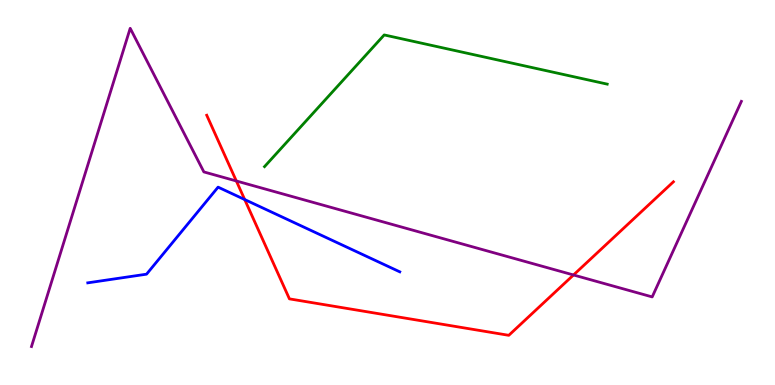[{'lines': ['blue', 'red'], 'intersections': [{'x': 3.16, 'y': 4.82}]}, {'lines': ['green', 'red'], 'intersections': []}, {'lines': ['purple', 'red'], 'intersections': [{'x': 3.05, 'y': 5.3}, {'x': 7.4, 'y': 2.86}]}, {'lines': ['blue', 'green'], 'intersections': []}, {'lines': ['blue', 'purple'], 'intersections': []}, {'lines': ['green', 'purple'], 'intersections': []}]